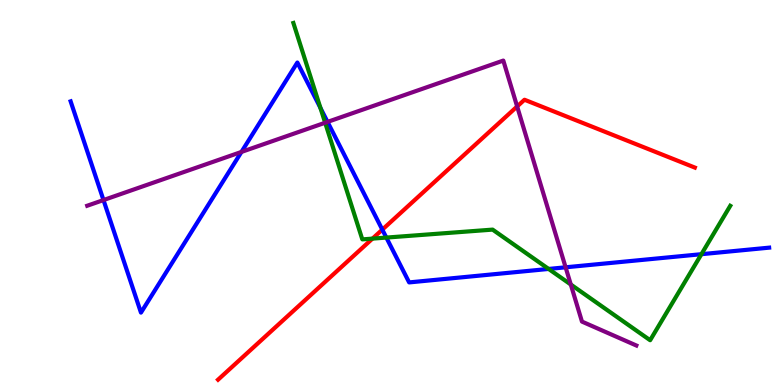[{'lines': ['blue', 'red'], 'intersections': [{'x': 4.93, 'y': 4.04}]}, {'lines': ['green', 'red'], 'intersections': [{'x': 4.81, 'y': 3.8}]}, {'lines': ['purple', 'red'], 'intersections': [{'x': 6.67, 'y': 7.23}]}, {'lines': ['blue', 'green'], 'intersections': [{'x': 4.13, 'y': 7.2}, {'x': 4.99, 'y': 3.83}, {'x': 7.08, 'y': 3.01}, {'x': 9.05, 'y': 3.4}]}, {'lines': ['blue', 'purple'], 'intersections': [{'x': 1.34, 'y': 4.8}, {'x': 3.12, 'y': 6.05}, {'x': 4.23, 'y': 6.83}, {'x': 7.3, 'y': 3.06}]}, {'lines': ['green', 'purple'], 'intersections': [{'x': 4.2, 'y': 6.81}, {'x': 7.37, 'y': 2.61}]}]